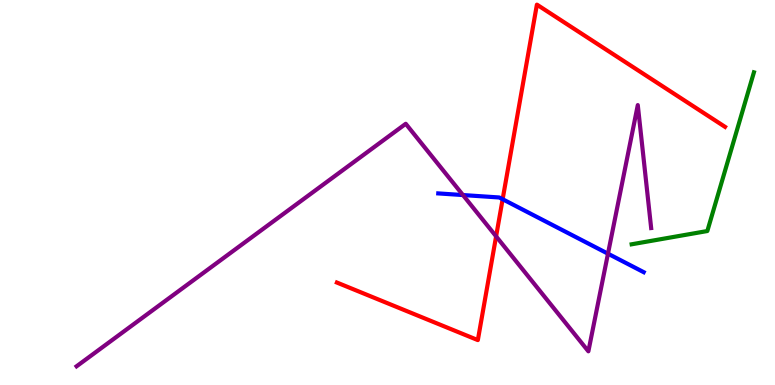[{'lines': ['blue', 'red'], 'intersections': [{'x': 6.49, 'y': 4.83}]}, {'lines': ['green', 'red'], 'intersections': []}, {'lines': ['purple', 'red'], 'intersections': [{'x': 6.4, 'y': 3.86}]}, {'lines': ['blue', 'green'], 'intersections': []}, {'lines': ['blue', 'purple'], 'intersections': [{'x': 5.97, 'y': 4.93}, {'x': 7.84, 'y': 3.41}]}, {'lines': ['green', 'purple'], 'intersections': []}]